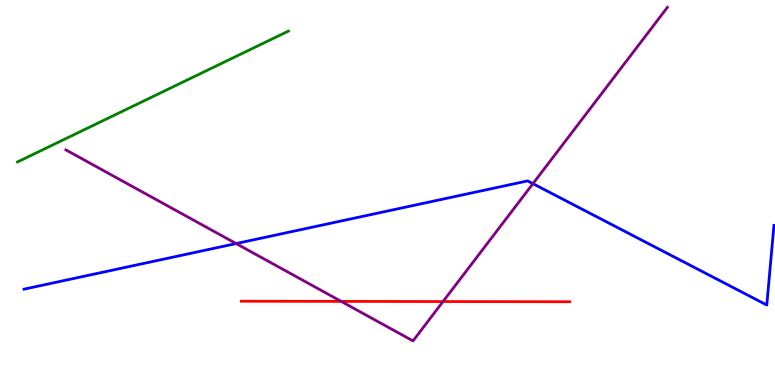[{'lines': ['blue', 'red'], 'intersections': []}, {'lines': ['green', 'red'], 'intersections': []}, {'lines': ['purple', 'red'], 'intersections': [{'x': 4.4, 'y': 2.17}, {'x': 5.72, 'y': 2.17}]}, {'lines': ['blue', 'green'], 'intersections': []}, {'lines': ['blue', 'purple'], 'intersections': [{'x': 3.05, 'y': 3.67}, {'x': 6.88, 'y': 5.23}]}, {'lines': ['green', 'purple'], 'intersections': []}]